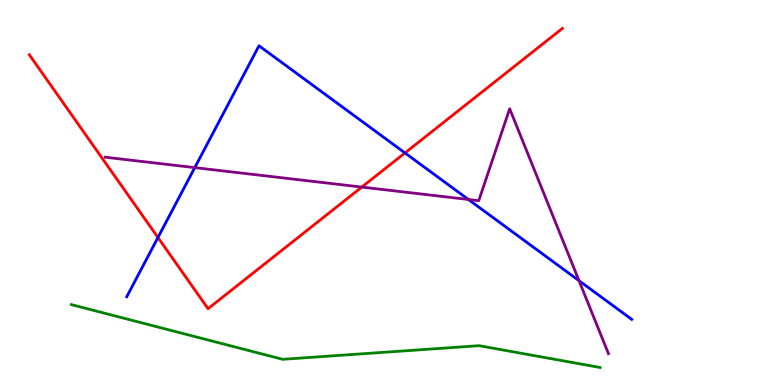[{'lines': ['blue', 'red'], 'intersections': [{'x': 2.04, 'y': 3.83}, {'x': 5.23, 'y': 6.03}]}, {'lines': ['green', 'red'], 'intersections': []}, {'lines': ['purple', 'red'], 'intersections': [{'x': 4.67, 'y': 5.14}]}, {'lines': ['blue', 'green'], 'intersections': []}, {'lines': ['blue', 'purple'], 'intersections': [{'x': 2.51, 'y': 5.65}, {'x': 6.04, 'y': 4.82}, {'x': 7.47, 'y': 2.71}]}, {'lines': ['green', 'purple'], 'intersections': []}]